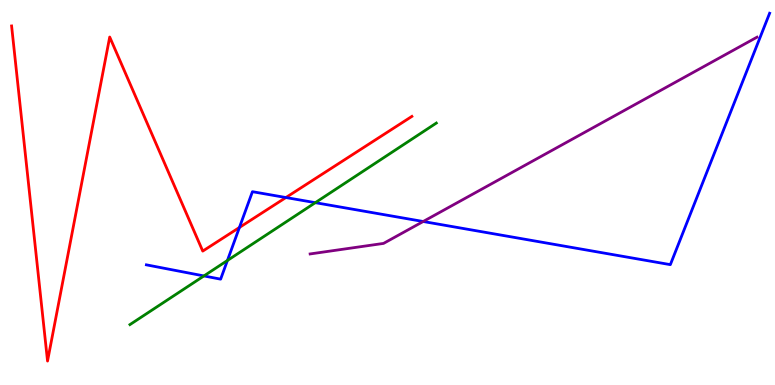[{'lines': ['blue', 'red'], 'intersections': [{'x': 3.09, 'y': 4.09}, {'x': 3.69, 'y': 4.87}]}, {'lines': ['green', 'red'], 'intersections': []}, {'lines': ['purple', 'red'], 'intersections': []}, {'lines': ['blue', 'green'], 'intersections': [{'x': 2.63, 'y': 2.83}, {'x': 2.93, 'y': 3.23}, {'x': 4.07, 'y': 4.74}]}, {'lines': ['blue', 'purple'], 'intersections': [{'x': 5.46, 'y': 4.25}]}, {'lines': ['green', 'purple'], 'intersections': []}]